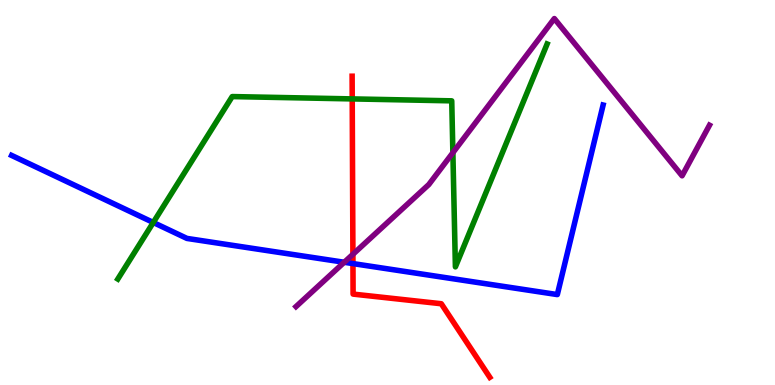[{'lines': ['blue', 'red'], 'intersections': [{'x': 4.55, 'y': 3.15}]}, {'lines': ['green', 'red'], 'intersections': [{'x': 4.54, 'y': 7.43}]}, {'lines': ['purple', 'red'], 'intersections': [{'x': 4.55, 'y': 3.4}]}, {'lines': ['blue', 'green'], 'intersections': [{'x': 1.98, 'y': 4.22}]}, {'lines': ['blue', 'purple'], 'intersections': [{'x': 4.44, 'y': 3.19}]}, {'lines': ['green', 'purple'], 'intersections': [{'x': 5.84, 'y': 6.03}]}]